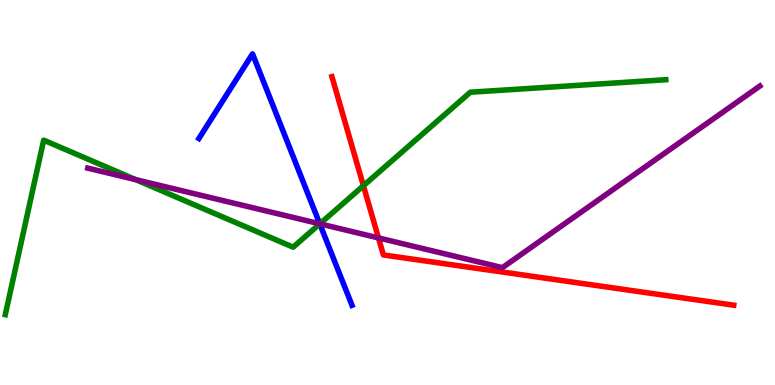[{'lines': ['blue', 'red'], 'intersections': []}, {'lines': ['green', 'red'], 'intersections': [{'x': 4.69, 'y': 5.18}]}, {'lines': ['purple', 'red'], 'intersections': [{'x': 4.88, 'y': 3.82}]}, {'lines': ['blue', 'green'], 'intersections': [{'x': 4.13, 'y': 4.19}]}, {'lines': ['blue', 'purple'], 'intersections': [{'x': 4.13, 'y': 4.19}]}, {'lines': ['green', 'purple'], 'intersections': [{'x': 1.75, 'y': 5.33}, {'x': 4.13, 'y': 4.19}]}]